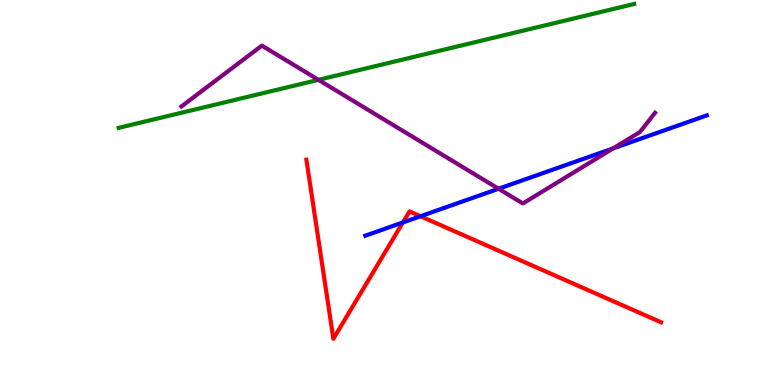[{'lines': ['blue', 'red'], 'intersections': [{'x': 5.2, 'y': 4.22}, {'x': 5.43, 'y': 4.38}]}, {'lines': ['green', 'red'], 'intersections': []}, {'lines': ['purple', 'red'], 'intersections': []}, {'lines': ['blue', 'green'], 'intersections': []}, {'lines': ['blue', 'purple'], 'intersections': [{'x': 6.43, 'y': 5.1}, {'x': 7.91, 'y': 6.15}]}, {'lines': ['green', 'purple'], 'intersections': [{'x': 4.11, 'y': 7.93}]}]